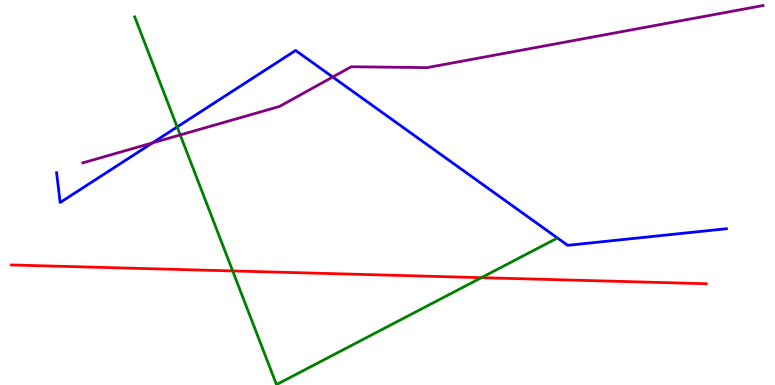[{'lines': ['blue', 'red'], 'intersections': []}, {'lines': ['green', 'red'], 'intersections': [{'x': 3.0, 'y': 2.96}, {'x': 6.21, 'y': 2.79}]}, {'lines': ['purple', 'red'], 'intersections': []}, {'lines': ['blue', 'green'], 'intersections': [{'x': 2.29, 'y': 6.7}]}, {'lines': ['blue', 'purple'], 'intersections': [{'x': 1.97, 'y': 6.29}, {'x': 4.29, 'y': 8.0}]}, {'lines': ['green', 'purple'], 'intersections': [{'x': 2.33, 'y': 6.5}]}]